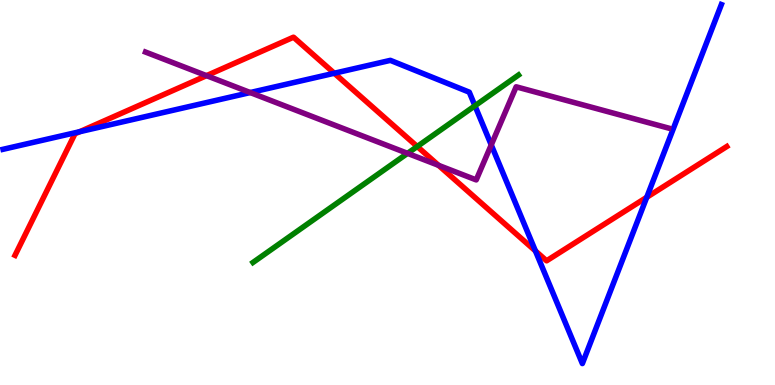[{'lines': ['blue', 'red'], 'intersections': [{'x': 1.03, 'y': 6.58}, {'x': 4.31, 'y': 8.1}, {'x': 6.91, 'y': 3.48}, {'x': 8.35, 'y': 4.88}]}, {'lines': ['green', 'red'], 'intersections': [{'x': 5.38, 'y': 6.19}]}, {'lines': ['purple', 'red'], 'intersections': [{'x': 2.66, 'y': 8.04}, {'x': 5.66, 'y': 5.71}]}, {'lines': ['blue', 'green'], 'intersections': [{'x': 6.13, 'y': 7.25}]}, {'lines': ['blue', 'purple'], 'intersections': [{'x': 3.23, 'y': 7.6}, {'x': 6.34, 'y': 6.24}]}, {'lines': ['green', 'purple'], 'intersections': [{'x': 5.26, 'y': 6.02}]}]